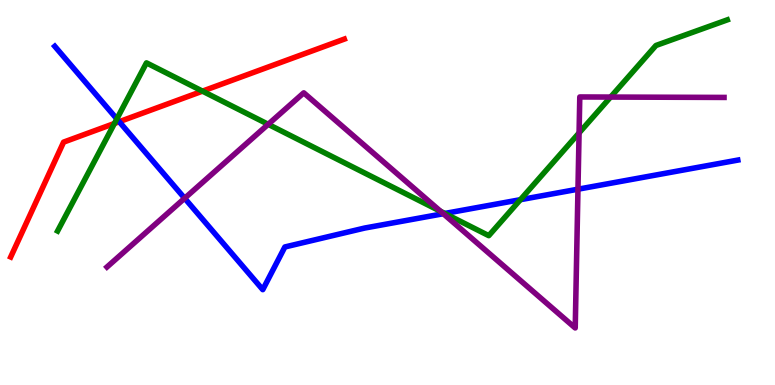[{'lines': ['blue', 'red'], 'intersections': [{'x': 1.54, 'y': 6.84}]}, {'lines': ['green', 'red'], 'intersections': [{'x': 1.48, 'y': 6.79}, {'x': 2.61, 'y': 7.63}]}, {'lines': ['purple', 'red'], 'intersections': []}, {'lines': ['blue', 'green'], 'intersections': [{'x': 1.51, 'y': 6.91}, {'x': 5.74, 'y': 4.46}, {'x': 6.71, 'y': 4.81}]}, {'lines': ['blue', 'purple'], 'intersections': [{'x': 2.38, 'y': 4.85}, {'x': 5.72, 'y': 4.45}, {'x': 7.46, 'y': 5.09}]}, {'lines': ['green', 'purple'], 'intersections': [{'x': 3.46, 'y': 6.77}, {'x': 5.68, 'y': 4.51}, {'x': 7.47, 'y': 6.55}, {'x': 7.88, 'y': 7.48}]}]